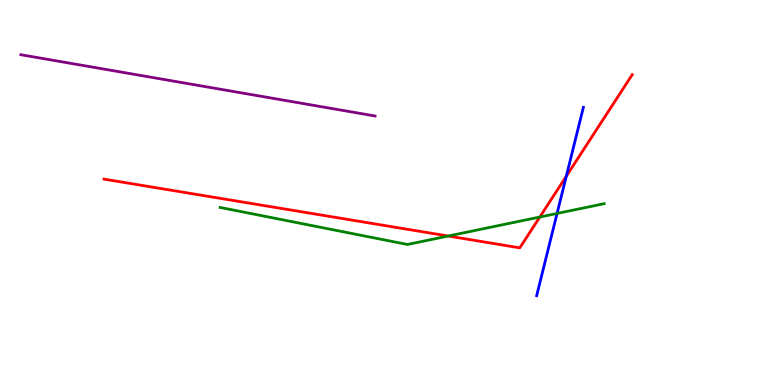[{'lines': ['blue', 'red'], 'intersections': [{'x': 7.31, 'y': 5.42}]}, {'lines': ['green', 'red'], 'intersections': [{'x': 5.78, 'y': 3.87}, {'x': 6.97, 'y': 4.36}]}, {'lines': ['purple', 'red'], 'intersections': []}, {'lines': ['blue', 'green'], 'intersections': [{'x': 7.19, 'y': 4.46}]}, {'lines': ['blue', 'purple'], 'intersections': []}, {'lines': ['green', 'purple'], 'intersections': []}]